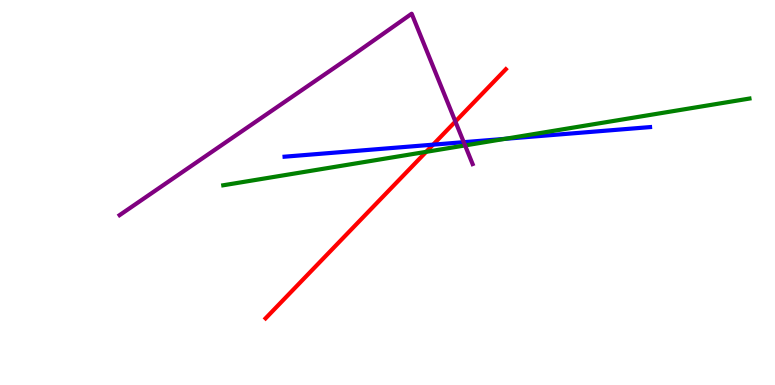[{'lines': ['blue', 'red'], 'intersections': [{'x': 5.59, 'y': 6.24}]}, {'lines': ['green', 'red'], 'intersections': [{'x': 5.5, 'y': 6.06}]}, {'lines': ['purple', 'red'], 'intersections': [{'x': 5.88, 'y': 6.84}]}, {'lines': ['blue', 'green'], 'intersections': [{'x': 6.52, 'y': 6.39}]}, {'lines': ['blue', 'purple'], 'intersections': [{'x': 5.98, 'y': 6.31}]}, {'lines': ['green', 'purple'], 'intersections': [{'x': 6.0, 'y': 6.22}]}]